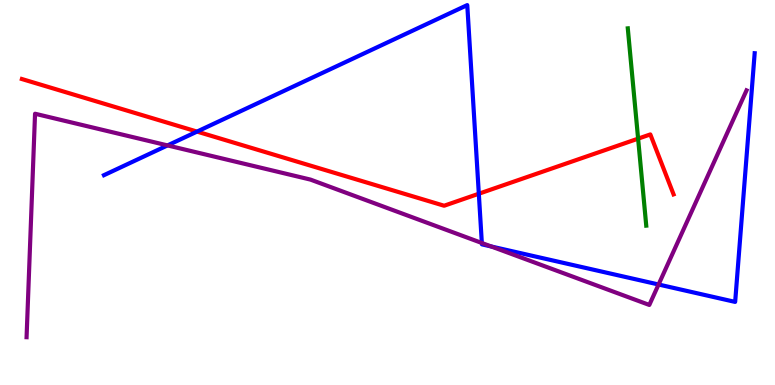[{'lines': ['blue', 'red'], 'intersections': [{'x': 2.54, 'y': 6.58}, {'x': 6.18, 'y': 4.97}]}, {'lines': ['green', 'red'], 'intersections': [{'x': 8.23, 'y': 6.4}]}, {'lines': ['purple', 'red'], 'intersections': []}, {'lines': ['blue', 'green'], 'intersections': []}, {'lines': ['blue', 'purple'], 'intersections': [{'x': 2.16, 'y': 6.22}, {'x': 6.22, 'y': 3.69}, {'x': 6.34, 'y': 3.6}, {'x': 8.5, 'y': 2.61}]}, {'lines': ['green', 'purple'], 'intersections': []}]